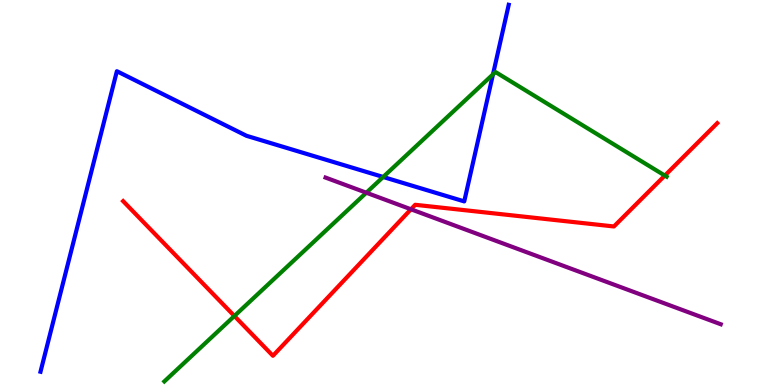[{'lines': ['blue', 'red'], 'intersections': []}, {'lines': ['green', 'red'], 'intersections': [{'x': 3.02, 'y': 1.79}, {'x': 8.58, 'y': 5.44}]}, {'lines': ['purple', 'red'], 'intersections': [{'x': 5.3, 'y': 4.56}]}, {'lines': ['blue', 'green'], 'intersections': [{'x': 4.94, 'y': 5.4}, {'x': 6.36, 'y': 8.07}]}, {'lines': ['blue', 'purple'], 'intersections': []}, {'lines': ['green', 'purple'], 'intersections': [{'x': 4.73, 'y': 4.99}]}]